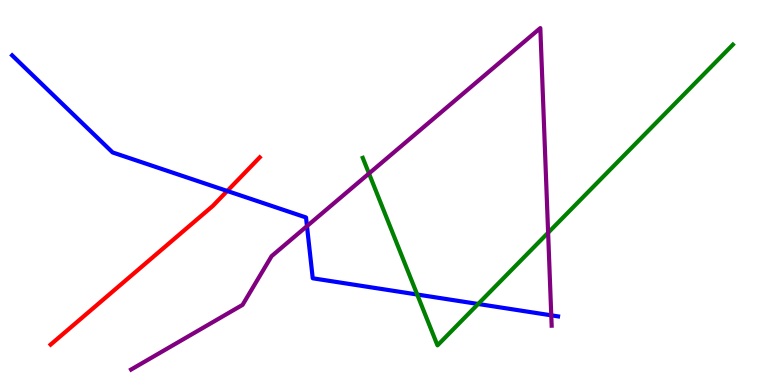[{'lines': ['blue', 'red'], 'intersections': [{'x': 2.93, 'y': 5.04}]}, {'lines': ['green', 'red'], 'intersections': []}, {'lines': ['purple', 'red'], 'intersections': []}, {'lines': ['blue', 'green'], 'intersections': [{'x': 5.38, 'y': 2.35}, {'x': 6.17, 'y': 2.1}]}, {'lines': ['blue', 'purple'], 'intersections': [{'x': 3.96, 'y': 4.13}, {'x': 7.11, 'y': 1.81}]}, {'lines': ['green', 'purple'], 'intersections': [{'x': 4.76, 'y': 5.49}, {'x': 7.07, 'y': 3.95}]}]